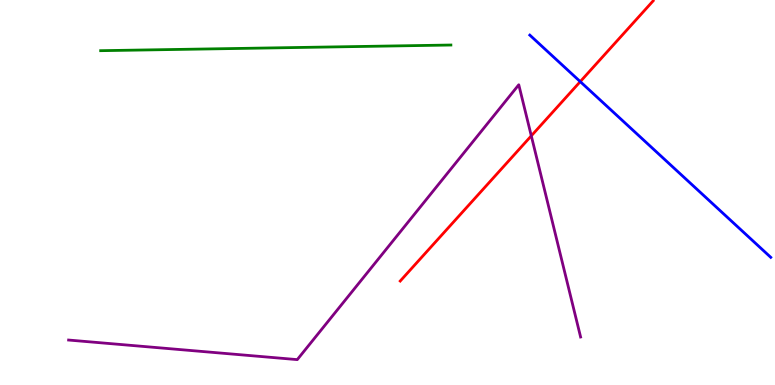[{'lines': ['blue', 'red'], 'intersections': [{'x': 7.49, 'y': 7.88}]}, {'lines': ['green', 'red'], 'intersections': []}, {'lines': ['purple', 'red'], 'intersections': [{'x': 6.86, 'y': 6.47}]}, {'lines': ['blue', 'green'], 'intersections': []}, {'lines': ['blue', 'purple'], 'intersections': []}, {'lines': ['green', 'purple'], 'intersections': []}]